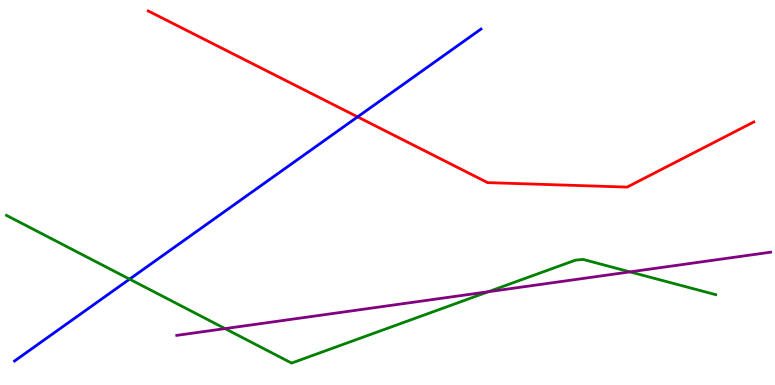[{'lines': ['blue', 'red'], 'intersections': [{'x': 4.61, 'y': 6.96}]}, {'lines': ['green', 'red'], 'intersections': []}, {'lines': ['purple', 'red'], 'intersections': []}, {'lines': ['blue', 'green'], 'intersections': [{'x': 1.67, 'y': 2.75}]}, {'lines': ['blue', 'purple'], 'intersections': []}, {'lines': ['green', 'purple'], 'intersections': [{'x': 2.9, 'y': 1.46}, {'x': 6.3, 'y': 2.42}, {'x': 8.13, 'y': 2.94}]}]